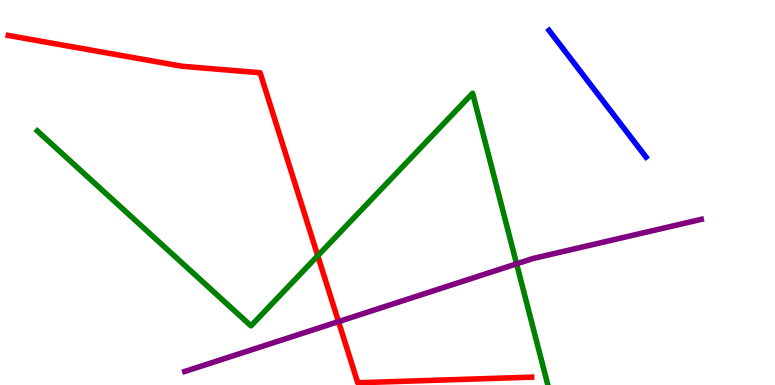[{'lines': ['blue', 'red'], 'intersections': []}, {'lines': ['green', 'red'], 'intersections': [{'x': 4.1, 'y': 3.36}]}, {'lines': ['purple', 'red'], 'intersections': [{'x': 4.37, 'y': 1.65}]}, {'lines': ['blue', 'green'], 'intersections': []}, {'lines': ['blue', 'purple'], 'intersections': []}, {'lines': ['green', 'purple'], 'intersections': [{'x': 6.67, 'y': 3.15}]}]